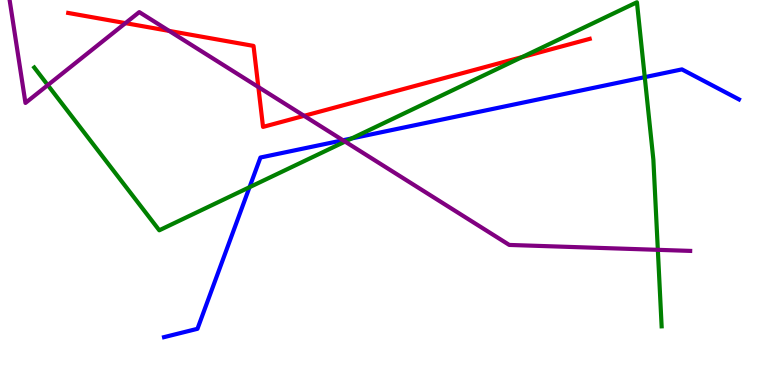[{'lines': ['blue', 'red'], 'intersections': []}, {'lines': ['green', 'red'], 'intersections': [{'x': 6.74, 'y': 8.52}]}, {'lines': ['purple', 'red'], 'intersections': [{'x': 1.62, 'y': 9.4}, {'x': 2.18, 'y': 9.2}, {'x': 3.33, 'y': 7.74}, {'x': 3.92, 'y': 6.99}]}, {'lines': ['blue', 'green'], 'intersections': [{'x': 3.22, 'y': 5.14}, {'x': 4.54, 'y': 6.4}, {'x': 8.32, 'y': 8.0}]}, {'lines': ['blue', 'purple'], 'intersections': [{'x': 4.43, 'y': 6.36}]}, {'lines': ['green', 'purple'], 'intersections': [{'x': 0.617, 'y': 7.79}, {'x': 4.45, 'y': 6.32}, {'x': 8.49, 'y': 3.51}]}]